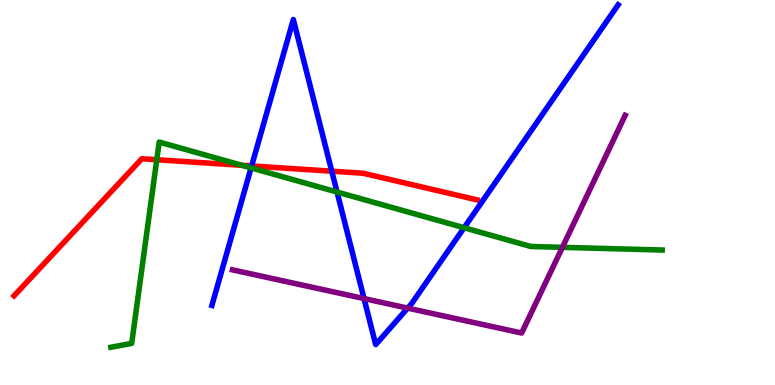[{'lines': ['blue', 'red'], 'intersections': [{'x': 3.25, 'y': 5.69}, {'x': 4.28, 'y': 5.55}]}, {'lines': ['green', 'red'], 'intersections': [{'x': 2.02, 'y': 5.85}, {'x': 3.12, 'y': 5.71}]}, {'lines': ['purple', 'red'], 'intersections': []}, {'lines': ['blue', 'green'], 'intersections': [{'x': 3.24, 'y': 5.64}, {'x': 4.35, 'y': 5.01}, {'x': 5.99, 'y': 4.08}]}, {'lines': ['blue', 'purple'], 'intersections': [{'x': 4.7, 'y': 2.24}, {'x': 5.26, 'y': 2.0}]}, {'lines': ['green', 'purple'], 'intersections': [{'x': 7.26, 'y': 3.58}]}]